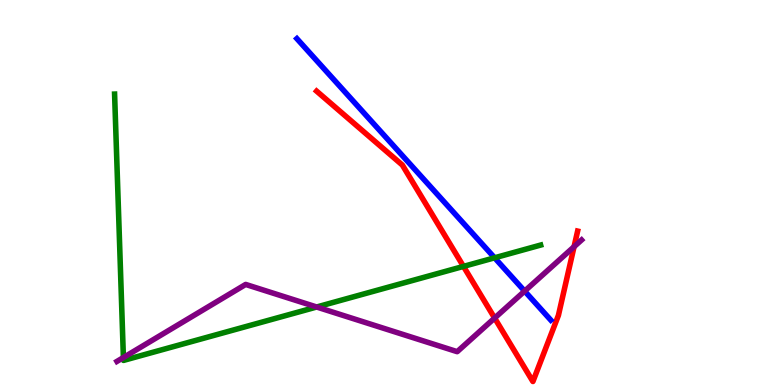[{'lines': ['blue', 'red'], 'intersections': []}, {'lines': ['green', 'red'], 'intersections': [{'x': 5.98, 'y': 3.08}]}, {'lines': ['purple', 'red'], 'intersections': [{'x': 6.38, 'y': 1.74}, {'x': 7.41, 'y': 3.59}]}, {'lines': ['blue', 'green'], 'intersections': [{'x': 6.38, 'y': 3.3}]}, {'lines': ['blue', 'purple'], 'intersections': [{'x': 6.77, 'y': 2.44}]}, {'lines': ['green', 'purple'], 'intersections': [{'x': 1.59, 'y': 0.713}, {'x': 4.09, 'y': 2.03}]}]